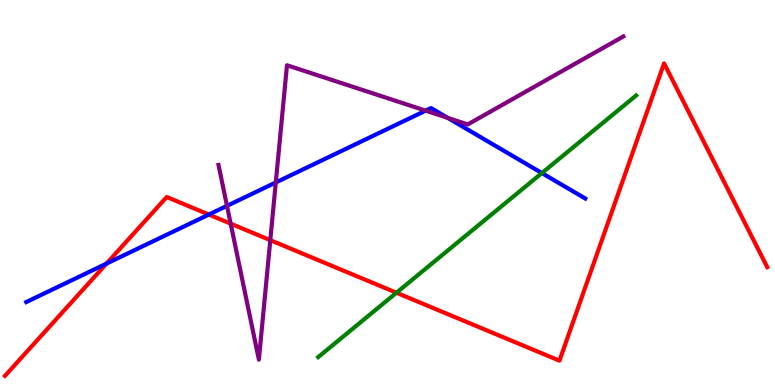[{'lines': ['blue', 'red'], 'intersections': [{'x': 1.37, 'y': 3.15}, {'x': 2.69, 'y': 4.43}]}, {'lines': ['green', 'red'], 'intersections': [{'x': 5.12, 'y': 2.4}]}, {'lines': ['purple', 'red'], 'intersections': [{'x': 2.98, 'y': 4.19}, {'x': 3.49, 'y': 3.76}]}, {'lines': ['blue', 'green'], 'intersections': [{'x': 6.99, 'y': 5.5}]}, {'lines': ['blue', 'purple'], 'intersections': [{'x': 2.93, 'y': 4.65}, {'x': 3.56, 'y': 5.26}, {'x': 5.49, 'y': 7.13}, {'x': 5.78, 'y': 6.94}]}, {'lines': ['green', 'purple'], 'intersections': []}]